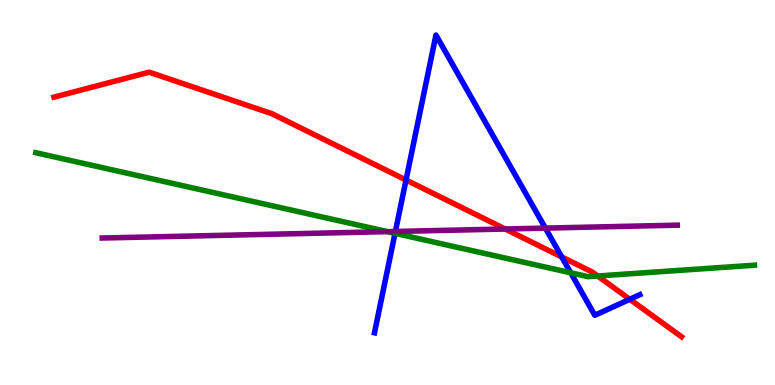[{'lines': ['blue', 'red'], 'intersections': [{'x': 5.24, 'y': 5.33}, {'x': 7.25, 'y': 3.33}, {'x': 8.13, 'y': 2.23}]}, {'lines': ['green', 'red'], 'intersections': [{'x': 7.71, 'y': 2.83}]}, {'lines': ['purple', 'red'], 'intersections': [{'x': 6.52, 'y': 4.05}]}, {'lines': ['blue', 'green'], 'intersections': [{'x': 5.1, 'y': 3.94}, {'x': 7.36, 'y': 2.91}]}, {'lines': ['blue', 'purple'], 'intersections': [{'x': 5.1, 'y': 3.99}, {'x': 7.04, 'y': 4.07}]}, {'lines': ['green', 'purple'], 'intersections': [{'x': 5.0, 'y': 3.98}]}]